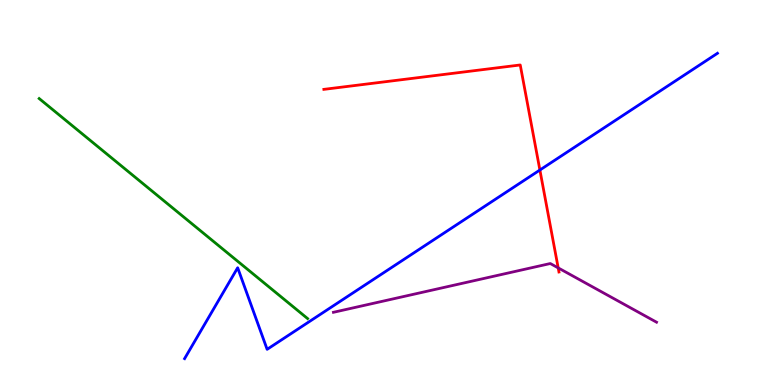[{'lines': ['blue', 'red'], 'intersections': [{'x': 6.97, 'y': 5.58}]}, {'lines': ['green', 'red'], 'intersections': []}, {'lines': ['purple', 'red'], 'intersections': [{'x': 7.2, 'y': 3.04}]}, {'lines': ['blue', 'green'], 'intersections': []}, {'lines': ['blue', 'purple'], 'intersections': []}, {'lines': ['green', 'purple'], 'intersections': []}]